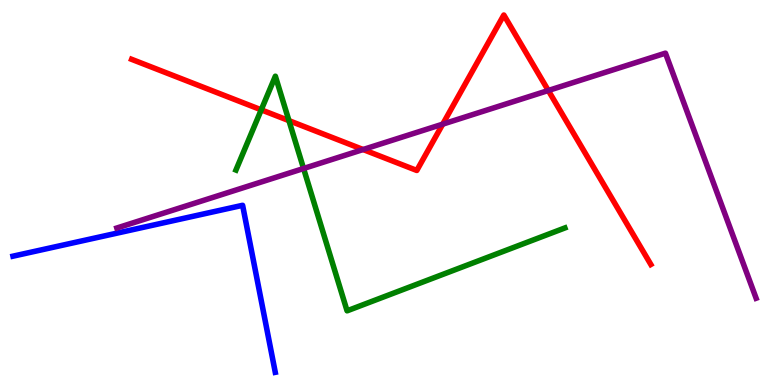[{'lines': ['blue', 'red'], 'intersections': []}, {'lines': ['green', 'red'], 'intersections': [{'x': 3.37, 'y': 7.15}, {'x': 3.73, 'y': 6.87}]}, {'lines': ['purple', 'red'], 'intersections': [{'x': 4.69, 'y': 6.12}, {'x': 5.71, 'y': 6.78}, {'x': 7.07, 'y': 7.65}]}, {'lines': ['blue', 'green'], 'intersections': []}, {'lines': ['blue', 'purple'], 'intersections': []}, {'lines': ['green', 'purple'], 'intersections': [{'x': 3.92, 'y': 5.62}]}]